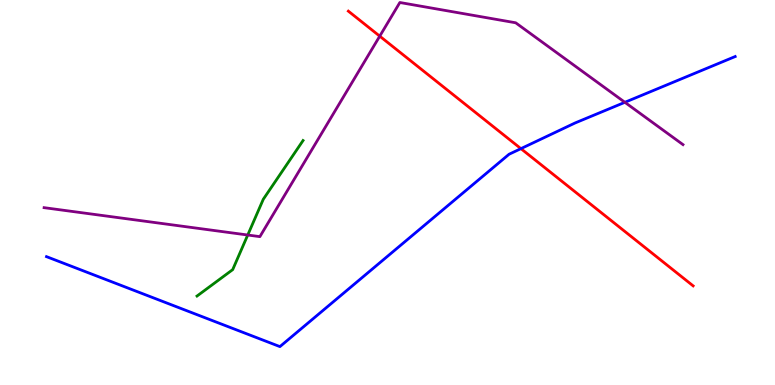[{'lines': ['blue', 'red'], 'intersections': [{'x': 6.72, 'y': 6.14}]}, {'lines': ['green', 'red'], 'intersections': []}, {'lines': ['purple', 'red'], 'intersections': [{'x': 4.9, 'y': 9.06}]}, {'lines': ['blue', 'green'], 'intersections': []}, {'lines': ['blue', 'purple'], 'intersections': [{'x': 8.06, 'y': 7.34}]}, {'lines': ['green', 'purple'], 'intersections': [{'x': 3.2, 'y': 3.9}]}]